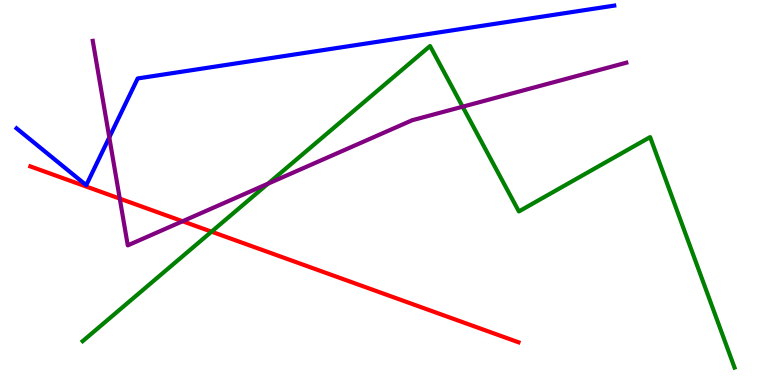[{'lines': ['blue', 'red'], 'intersections': []}, {'lines': ['green', 'red'], 'intersections': [{'x': 2.73, 'y': 3.98}]}, {'lines': ['purple', 'red'], 'intersections': [{'x': 1.55, 'y': 4.84}, {'x': 2.36, 'y': 4.25}]}, {'lines': ['blue', 'green'], 'intersections': []}, {'lines': ['blue', 'purple'], 'intersections': [{'x': 1.41, 'y': 6.43}]}, {'lines': ['green', 'purple'], 'intersections': [{'x': 3.46, 'y': 5.23}, {'x': 5.97, 'y': 7.23}]}]